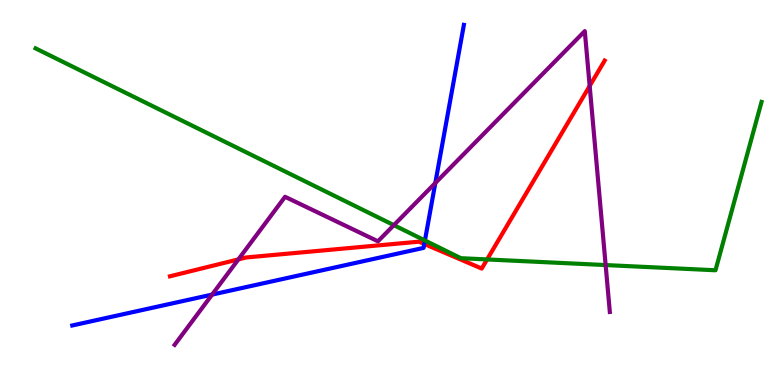[{'lines': ['blue', 'red'], 'intersections': [{'x': 5.47, 'y': 3.66}]}, {'lines': ['green', 'red'], 'intersections': [{'x': 6.29, 'y': 3.26}]}, {'lines': ['purple', 'red'], 'intersections': [{'x': 3.08, 'y': 3.26}, {'x': 7.61, 'y': 7.77}]}, {'lines': ['blue', 'green'], 'intersections': [{'x': 5.48, 'y': 3.75}]}, {'lines': ['blue', 'purple'], 'intersections': [{'x': 2.74, 'y': 2.35}, {'x': 5.62, 'y': 5.25}]}, {'lines': ['green', 'purple'], 'intersections': [{'x': 5.08, 'y': 4.15}, {'x': 7.81, 'y': 3.12}]}]